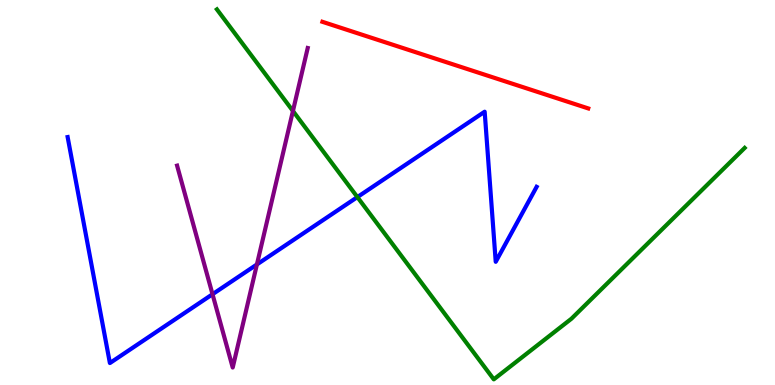[{'lines': ['blue', 'red'], 'intersections': []}, {'lines': ['green', 'red'], 'intersections': []}, {'lines': ['purple', 'red'], 'intersections': []}, {'lines': ['blue', 'green'], 'intersections': [{'x': 4.61, 'y': 4.88}]}, {'lines': ['blue', 'purple'], 'intersections': [{'x': 2.74, 'y': 2.36}, {'x': 3.31, 'y': 3.13}]}, {'lines': ['green', 'purple'], 'intersections': [{'x': 3.78, 'y': 7.12}]}]